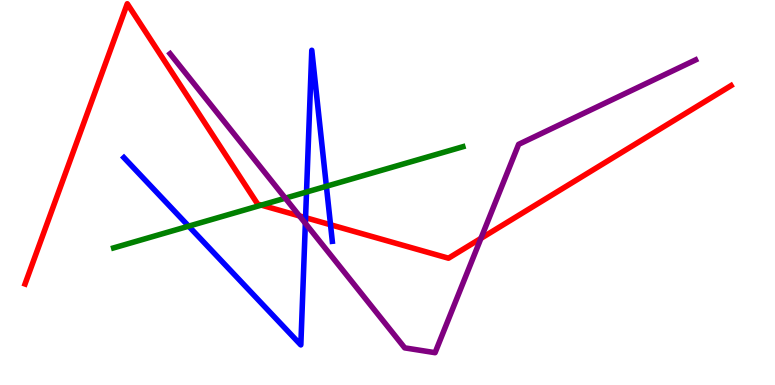[{'lines': ['blue', 'red'], 'intersections': [{'x': 3.94, 'y': 4.35}, {'x': 4.26, 'y': 4.16}]}, {'lines': ['green', 'red'], 'intersections': [{'x': 3.37, 'y': 4.67}]}, {'lines': ['purple', 'red'], 'intersections': [{'x': 3.86, 'y': 4.39}, {'x': 6.21, 'y': 3.81}]}, {'lines': ['blue', 'green'], 'intersections': [{'x': 2.43, 'y': 4.13}, {'x': 3.96, 'y': 5.01}, {'x': 4.21, 'y': 5.16}]}, {'lines': ['blue', 'purple'], 'intersections': [{'x': 3.94, 'y': 4.2}]}, {'lines': ['green', 'purple'], 'intersections': [{'x': 3.68, 'y': 4.85}]}]